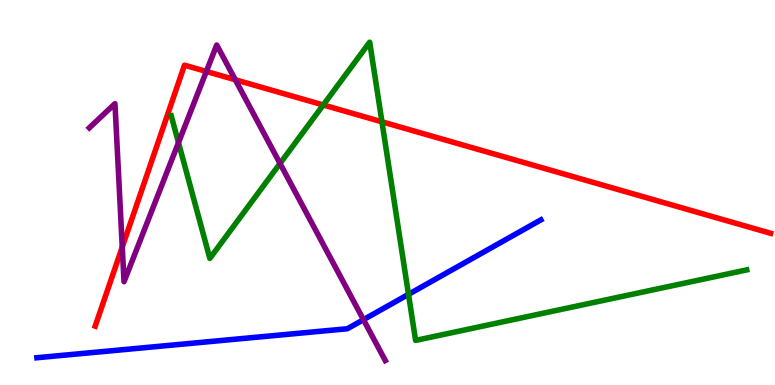[{'lines': ['blue', 'red'], 'intersections': []}, {'lines': ['green', 'red'], 'intersections': [{'x': 4.17, 'y': 7.27}, {'x': 4.93, 'y': 6.84}]}, {'lines': ['purple', 'red'], 'intersections': [{'x': 1.58, 'y': 3.58}, {'x': 2.66, 'y': 8.14}, {'x': 3.04, 'y': 7.93}]}, {'lines': ['blue', 'green'], 'intersections': [{'x': 5.27, 'y': 2.35}]}, {'lines': ['blue', 'purple'], 'intersections': [{'x': 4.69, 'y': 1.7}]}, {'lines': ['green', 'purple'], 'intersections': [{'x': 2.3, 'y': 6.3}, {'x': 3.61, 'y': 5.75}]}]